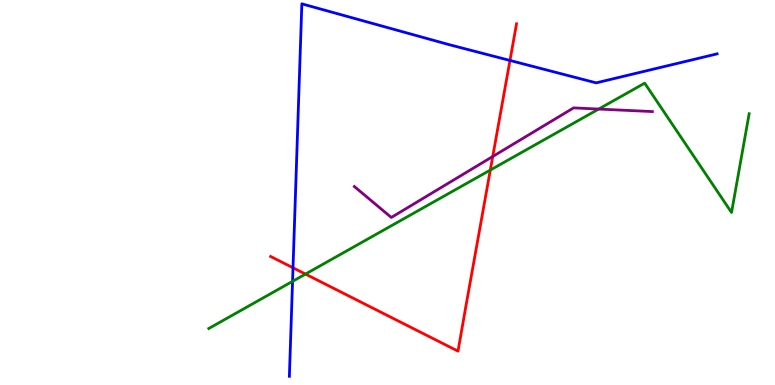[{'lines': ['blue', 'red'], 'intersections': [{'x': 3.78, 'y': 3.04}, {'x': 6.58, 'y': 8.43}]}, {'lines': ['green', 'red'], 'intersections': [{'x': 3.94, 'y': 2.88}, {'x': 6.33, 'y': 5.58}]}, {'lines': ['purple', 'red'], 'intersections': [{'x': 6.36, 'y': 5.94}]}, {'lines': ['blue', 'green'], 'intersections': [{'x': 3.77, 'y': 2.69}]}, {'lines': ['blue', 'purple'], 'intersections': []}, {'lines': ['green', 'purple'], 'intersections': [{'x': 7.73, 'y': 7.17}]}]